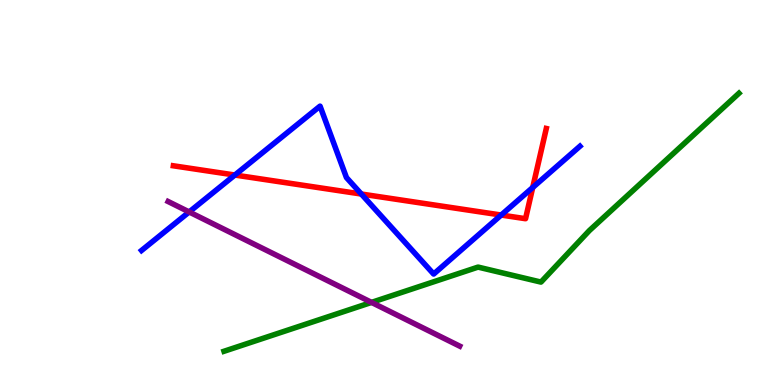[{'lines': ['blue', 'red'], 'intersections': [{'x': 3.03, 'y': 5.45}, {'x': 4.66, 'y': 4.96}, {'x': 6.47, 'y': 4.41}, {'x': 6.87, 'y': 5.13}]}, {'lines': ['green', 'red'], 'intersections': []}, {'lines': ['purple', 'red'], 'intersections': []}, {'lines': ['blue', 'green'], 'intersections': []}, {'lines': ['blue', 'purple'], 'intersections': [{'x': 2.44, 'y': 4.49}]}, {'lines': ['green', 'purple'], 'intersections': [{'x': 4.79, 'y': 2.15}]}]